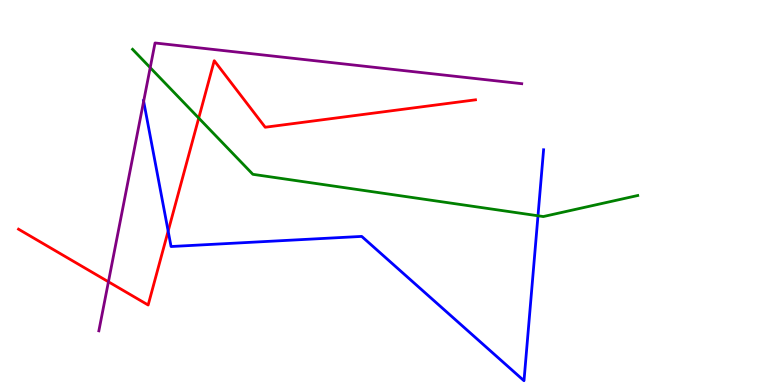[{'lines': ['blue', 'red'], 'intersections': [{'x': 2.17, 'y': 4.0}]}, {'lines': ['green', 'red'], 'intersections': [{'x': 2.56, 'y': 6.93}]}, {'lines': ['purple', 'red'], 'intersections': [{'x': 1.4, 'y': 2.68}]}, {'lines': ['blue', 'green'], 'intersections': [{'x': 6.94, 'y': 4.4}]}, {'lines': ['blue', 'purple'], 'intersections': [{'x': 1.85, 'y': 7.37}]}, {'lines': ['green', 'purple'], 'intersections': [{'x': 1.94, 'y': 8.24}]}]